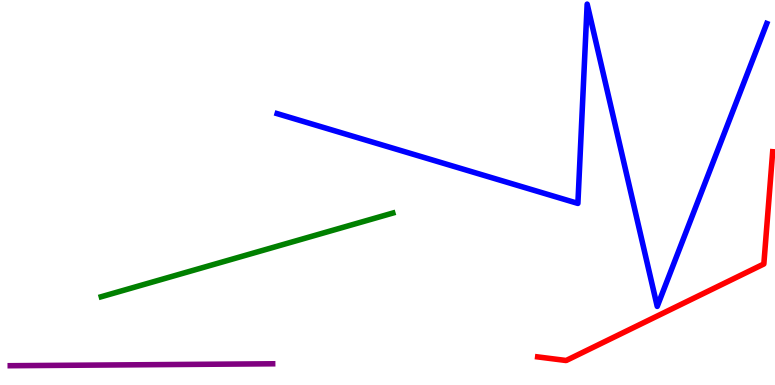[{'lines': ['blue', 'red'], 'intersections': []}, {'lines': ['green', 'red'], 'intersections': []}, {'lines': ['purple', 'red'], 'intersections': []}, {'lines': ['blue', 'green'], 'intersections': []}, {'lines': ['blue', 'purple'], 'intersections': []}, {'lines': ['green', 'purple'], 'intersections': []}]